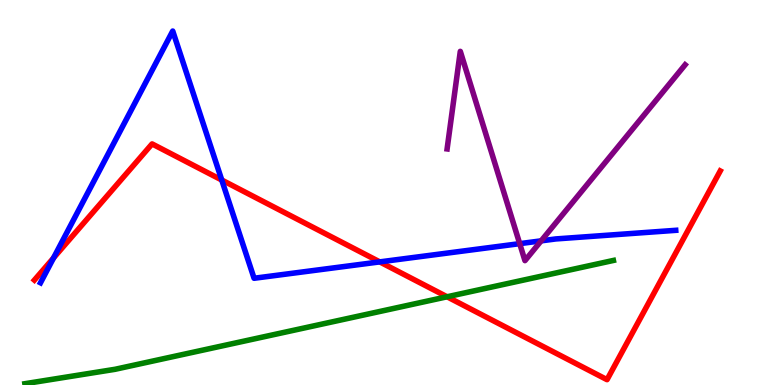[{'lines': ['blue', 'red'], 'intersections': [{'x': 0.691, 'y': 3.3}, {'x': 2.86, 'y': 5.32}, {'x': 4.9, 'y': 3.2}]}, {'lines': ['green', 'red'], 'intersections': [{'x': 5.77, 'y': 2.29}]}, {'lines': ['purple', 'red'], 'intersections': []}, {'lines': ['blue', 'green'], 'intersections': []}, {'lines': ['blue', 'purple'], 'intersections': [{'x': 6.71, 'y': 3.67}, {'x': 6.98, 'y': 3.74}]}, {'lines': ['green', 'purple'], 'intersections': []}]